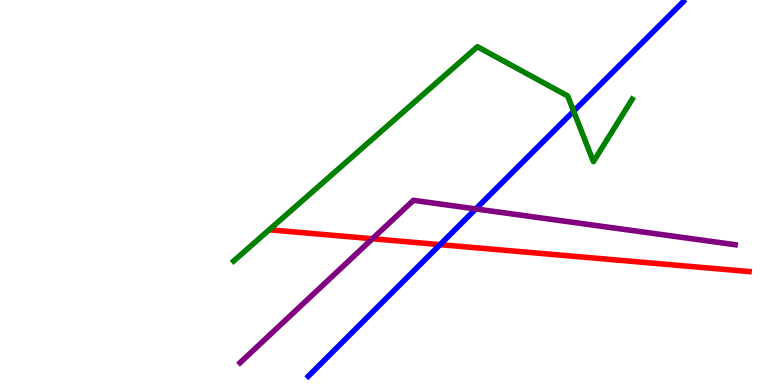[{'lines': ['blue', 'red'], 'intersections': [{'x': 5.68, 'y': 3.65}]}, {'lines': ['green', 'red'], 'intersections': []}, {'lines': ['purple', 'red'], 'intersections': [{'x': 4.81, 'y': 3.8}]}, {'lines': ['blue', 'green'], 'intersections': [{'x': 7.4, 'y': 7.11}]}, {'lines': ['blue', 'purple'], 'intersections': [{'x': 6.14, 'y': 4.57}]}, {'lines': ['green', 'purple'], 'intersections': []}]